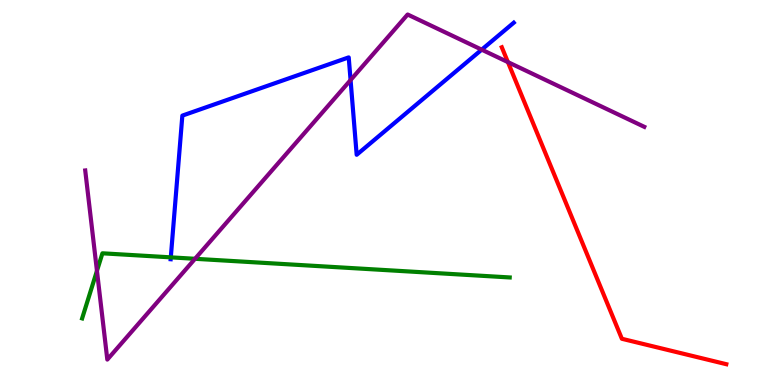[{'lines': ['blue', 'red'], 'intersections': []}, {'lines': ['green', 'red'], 'intersections': []}, {'lines': ['purple', 'red'], 'intersections': [{'x': 6.55, 'y': 8.39}]}, {'lines': ['blue', 'green'], 'intersections': [{'x': 2.2, 'y': 3.32}]}, {'lines': ['blue', 'purple'], 'intersections': [{'x': 4.52, 'y': 7.92}, {'x': 6.22, 'y': 8.71}]}, {'lines': ['green', 'purple'], 'intersections': [{'x': 1.25, 'y': 2.97}, {'x': 2.52, 'y': 3.28}]}]